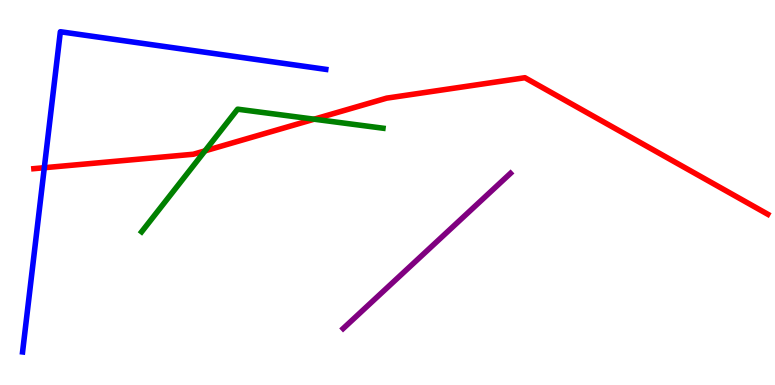[{'lines': ['blue', 'red'], 'intersections': [{'x': 0.572, 'y': 5.64}]}, {'lines': ['green', 'red'], 'intersections': [{'x': 2.65, 'y': 6.08}, {'x': 4.05, 'y': 6.9}]}, {'lines': ['purple', 'red'], 'intersections': []}, {'lines': ['blue', 'green'], 'intersections': []}, {'lines': ['blue', 'purple'], 'intersections': []}, {'lines': ['green', 'purple'], 'intersections': []}]